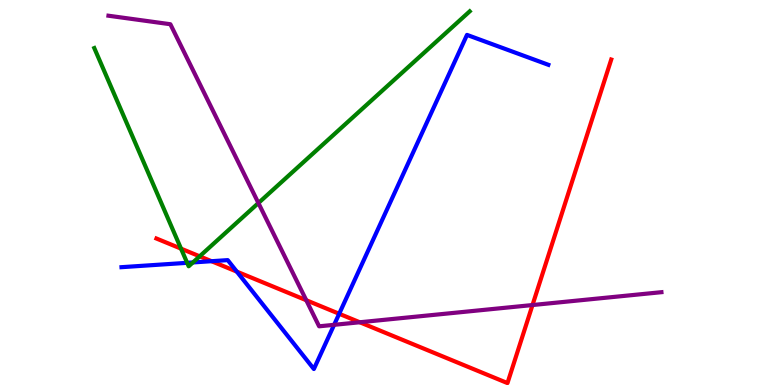[{'lines': ['blue', 'red'], 'intersections': [{'x': 2.73, 'y': 3.22}, {'x': 3.06, 'y': 2.94}, {'x': 4.38, 'y': 1.85}]}, {'lines': ['green', 'red'], 'intersections': [{'x': 2.34, 'y': 3.54}, {'x': 2.58, 'y': 3.34}]}, {'lines': ['purple', 'red'], 'intersections': [{'x': 3.95, 'y': 2.2}, {'x': 4.64, 'y': 1.63}, {'x': 6.87, 'y': 2.08}]}, {'lines': ['blue', 'green'], 'intersections': [{'x': 2.41, 'y': 3.17}, {'x': 2.49, 'y': 3.18}]}, {'lines': ['blue', 'purple'], 'intersections': [{'x': 4.31, 'y': 1.56}]}, {'lines': ['green', 'purple'], 'intersections': [{'x': 3.33, 'y': 4.73}]}]